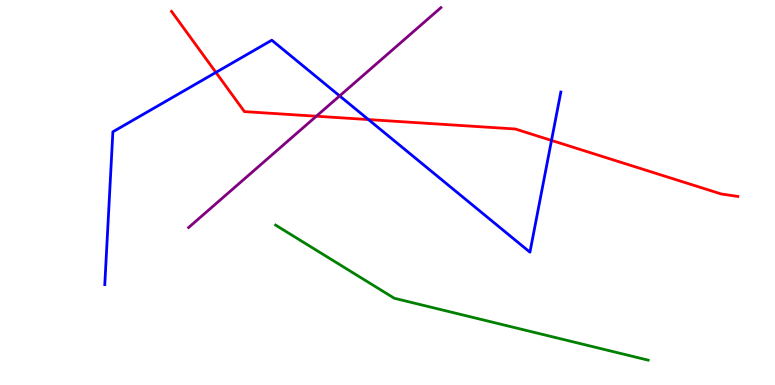[{'lines': ['blue', 'red'], 'intersections': [{'x': 2.79, 'y': 8.12}, {'x': 4.75, 'y': 6.89}, {'x': 7.12, 'y': 6.35}]}, {'lines': ['green', 'red'], 'intersections': []}, {'lines': ['purple', 'red'], 'intersections': [{'x': 4.08, 'y': 6.98}]}, {'lines': ['blue', 'green'], 'intersections': []}, {'lines': ['blue', 'purple'], 'intersections': [{'x': 4.38, 'y': 7.51}]}, {'lines': ['green', 'purple'], 'intersections': []}]